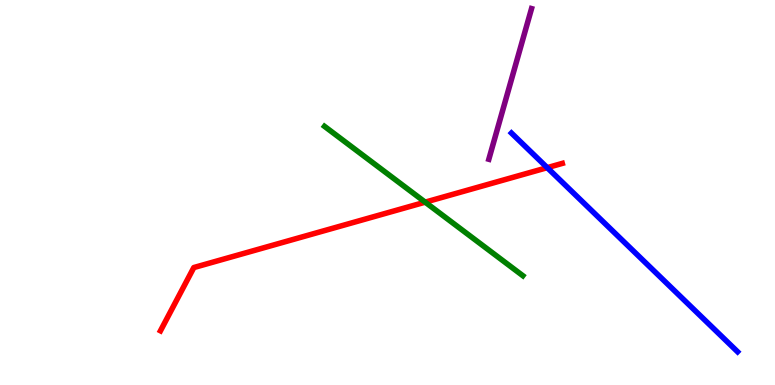[{'lines': ['blue', 'red'], 'intersections': [{'x': 7.06, 'y': 5.65}]}, {'lines': ['green', 'red'], 'intersections': [{'x': 5.49, 'y': 4.75}]}, {'lines': ['purple', 'red'], 'intersections': []}, {'lines': ['blue', 'green'], 'intersections': []}, {'lines': ['blue', 'purple'], 'intersections': []}, {'lines': ['green', 'purple'], 'intersections': []}]